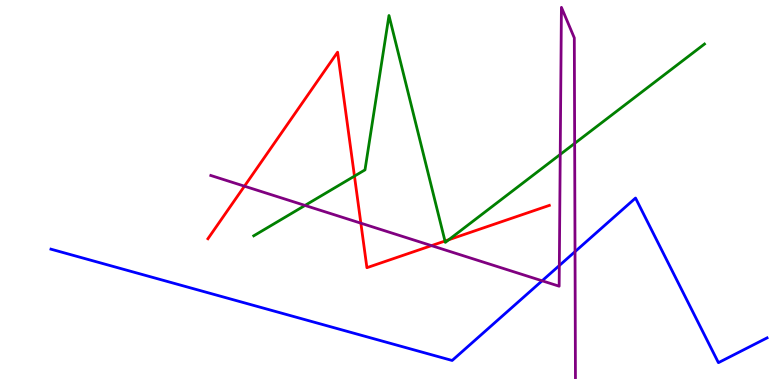[{'lines': ['blue', 'red'], 'intersections': []}, {'lines': ['green', 'red'], 'intersections': [{'x': 4.57, 'y': 5.43}, {'x': 5.74, 'y': 3.74}, {'x': 5.79, 'y': 3.77}]}, {'lines': ['purple', 'red'], 'intersections': [{'x': 3.15, 'y': 5.16}, {'x': 4.66, 'y': 4.2}, {'x': 5.57, 'y': 3.62}]}, {'lines': ['blue', 'green'], 'intersections': []}, {'lines': ['blue', 'purple'], 'intersections': [{'x': 7.0, 'y': 2.71}, {'x': 7.22, 'y': 3.1}, {'x': 7.42, 'y': 3.46}]}, {'lines': ['green', 'purple'], 'intersections': [{'x': 3.94, 'y': 4.66}, {'x': 7.23, 'y': 5.99}, {'x': 7.41, 'y': 6.28}]}]